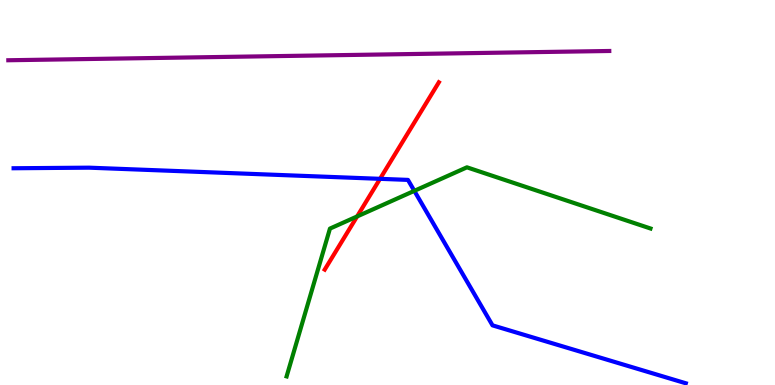[{'lines': ['blue', 'red'], 'intersections': [{'x': 4.9, 'y': 5.36}]}, {'lines': ['green', 'red'], 'intersections': [{'x': 4.61, 'y': 4.38}]}, {'lines': ['purple', 'red'], 'intersections': []}, {'lines': ['blue', 'green'], 'intersections': [{'x': 5.35, 'y': 5.04}]}, {'lines': ['blue', 'purple'], 'intersections': []}, {'lines': ['green', 'purple'], 'intersections': []}]